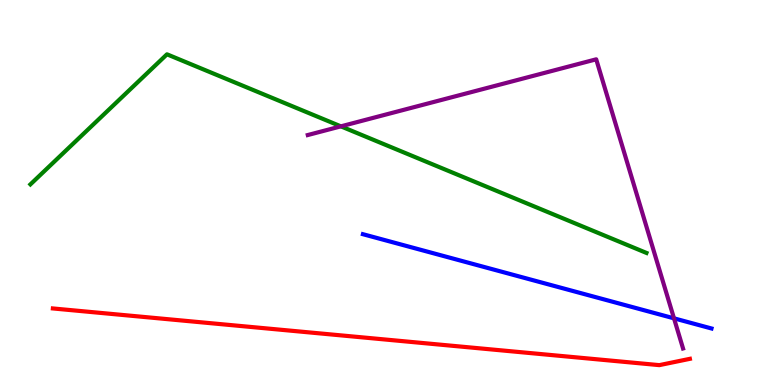[{'lines': ['blue', 'red'], 'intersections': []}, {'lines': ['green', 'red'], 'intersections': []}, {'lines': ['purple', 'red'], 'intersections': []}, {'lines': ['blue', 'green'], 'intersections': []}, {'lines': ['blue', 'purple'], 'intersections': [{'x': 8.7, 'y': 1.73}]}, {'lines': ['green', 'purple'], 'intersections': [{'x': 4.4, 'y': 6.72}]}]